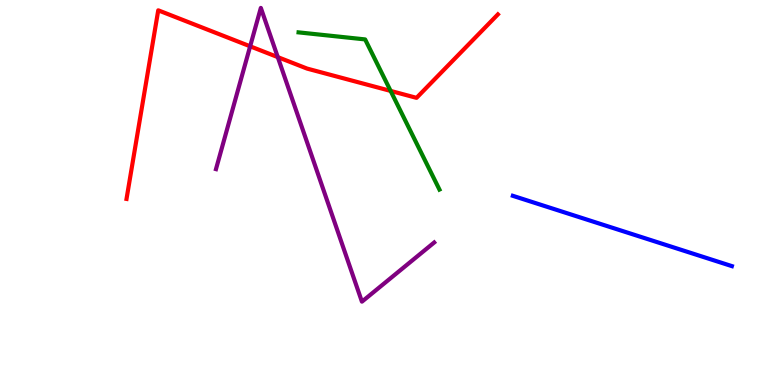[{'lines': ['blue', 'red'], 'intersections': []}, {'lines': ['green', 'red'], 'intersections': [{'x': 5.04, 'y': 7.64}]}, {'lines': ['purple', 'red'], 'intersections': [{'x': 3.23, 'y': 8.8}, {'x': 3.58, 'y': 8.52}]}, {'lines': ['blue', 'green'], 'intersections': []}, {'lines': ['blue', 'purple'], 'intersections': []}, {'lines': ['green', 'purple'], 'intersections': []}]